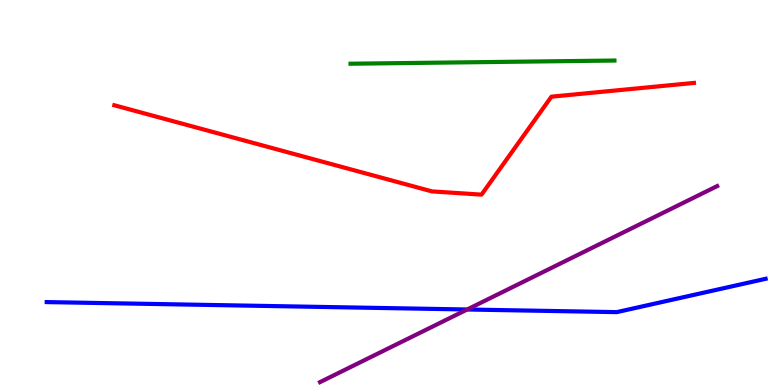[{'lines': ['blue', 'red'], 'intersections': []}, {'lines': ['green', 'red'], 'intersections': []}, {'lines': ['purple', 'red'], 'intersections': []}, {'lines': ['blue', 'green'], 'intersections': []}, {'lines': ['blue', 'purple'], 'intersections': [{'x': 6.03, 'y': 1.96}]}, {'lines': ['green', 'purple'], 'intersections': []}]